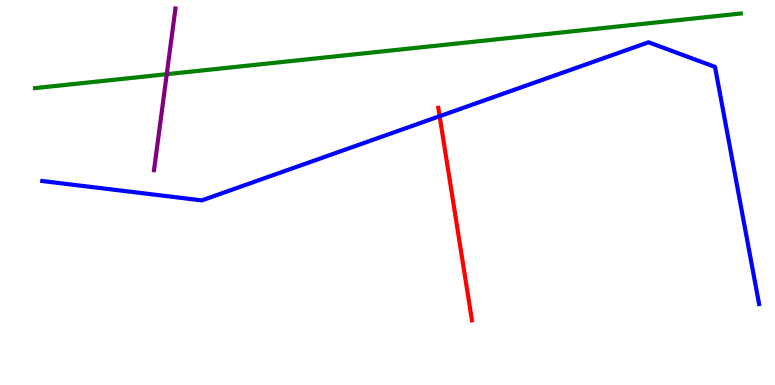[{'lines': ['blue', 'red'], 'intersections': [{'x': 5.67, 'y': 6.98}]}, {'lines': ['green', 'red'], 'intersections': []}, {'lines': ['purple', 'red'], 'intersections': []}, {'lines': ['blue', 'green'], 'intersections': []}, {'lines': ['blue', 'purple'], 'intersections': []}, {'lines': ['green', 'purple'], 'intersections': [{'x': 2.15, 'y': 8.07}]}]